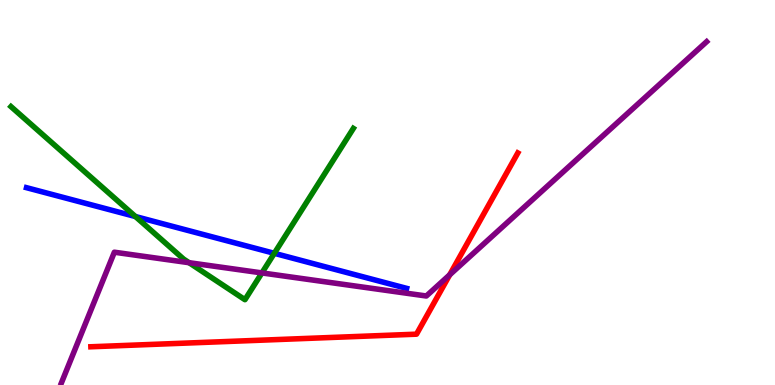[{'lines': ['blue', 'red'], 'intersections': []}, {'lines': ['green', 'red'], 'intersections': []}, {'lines': ['purple', 'red'], 'intersections': [{'x': 5.8, 'y': 2.86}]}, {'lines': ['blue', 'green'], 'intersections': [{'x': 1.75, 'y': 4.38}, {'x': 3.54, 'y': 3.42}]}, {'lines': ['blue', 'purple'], 'intersections': []}, {'lines': ['green', 'purple'], 'intersections': [{'x': 2.44, 'y': 3.18}, {'x': 3.38, 'y': 2.91}]}]